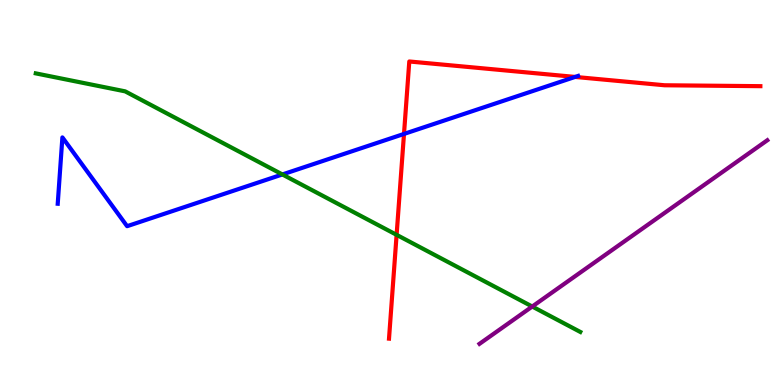[{'lines': ['blue', 'red'], 'intersections': [{'x': 5.21, 'y': 6.52}, {'x': 7.42, 'y': 8.0}]}, {'lines': ['green', 'red'], 'intersections': [{'x': 5.12, 'y': 3.9}]}, {'lines': ['purple', 'red'], 'intersections': []}, {'lines': ['blue', 'green'], 'intersections': [{'x': 3.64, 'y': 5.47}]}, {'lines': ['blue', 'purple'], 'intersections': []}, {'lines': ['green', 'purple'], 'intersections': [{'x': 6.87, 'y': 2.04}]}]